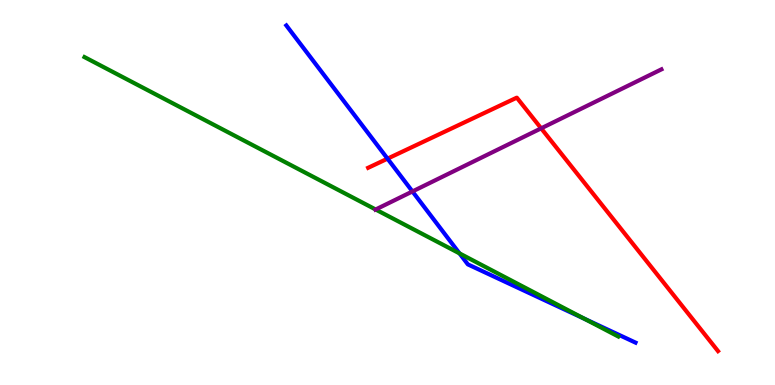[{'lines': ['blue', 'red'], 'intersections': [{'x': 5.0, 'y': 5.88}]}, {'lines': ['green', 'red'], 'intersections': []}, {'lines': ['purple', 'red'], 'intersections': [{'x': 6.98, 'y': 6.67}]}, {'lines': ['blue', 'green'], 'intersections': [{'x': 5.93, 'y': 3.42}, {'x': 7.54, 'y': 1.72}]}, {'lines': ['blue', 'purple'], 'intersections': [{'x': 5.32, 'y': 5.03}]}, {'lines': ['green', 'purple'], 'intersections': [{'x': 4.85, 'y': 4.56}]}]